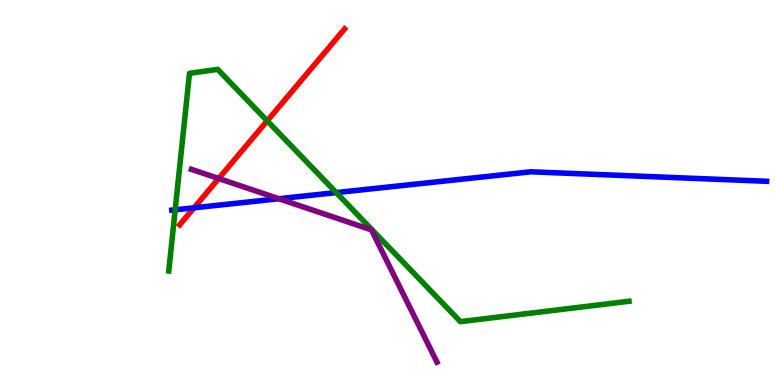[{'lines': ['blue', 'red'], 'intersections': [{'x': 2.5, 'y': 4.6}]}, {'lines': ['green', 'red'], 'intersections': [{'x': 3.45, 'y': 6.86}]}, {'lines': ['purple', 'red'], 'intersections': [{'x': 2.82, 'y': 5.36}]}, {'lines': ['blue', 'green'], 'intersections': [{'x': 2.26, 'y': 4.55}, {'x': 4.34, 'y': 5.0}]}, {'lines': ['blue', 'purple'], 'intersections': [{'x': 3.6, 'y': 4.84}]}, {'lines': ['green', 'purple'], 'intersections': []}]